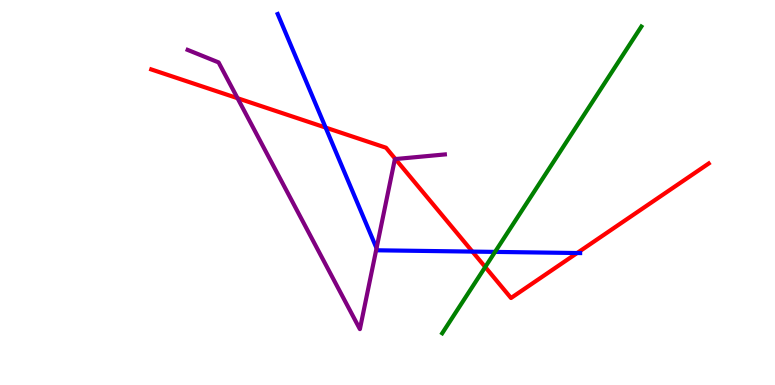[{'lines': ['blue', 'red'], 'intersections': [{'x': 4.2, 'y': 6.69}, {'x': 6.1, 'y': 3.47}, {'x': 7.45, 'y': 3.43}]}, {'lines': ['green', 'red'], 'intersections': [{'x': 6.26, 'y': 3.06}]}, {'lines': ['purple', 'red'], 'intersections': [{'x': 3.07, 'y': 7.45}, {'x': 5.1, 'y': 5.87}]}, {'lines': ['blue', 'green'], 'intersections': [{'x': 6.39, 'y': 3.46}]}, {'lines': ['blue', 'purple'], 'intersections': [{'x': 4.86, 'y': 3.55}]}, {'lines': ['green', 'purple'], 'intersections': []}]